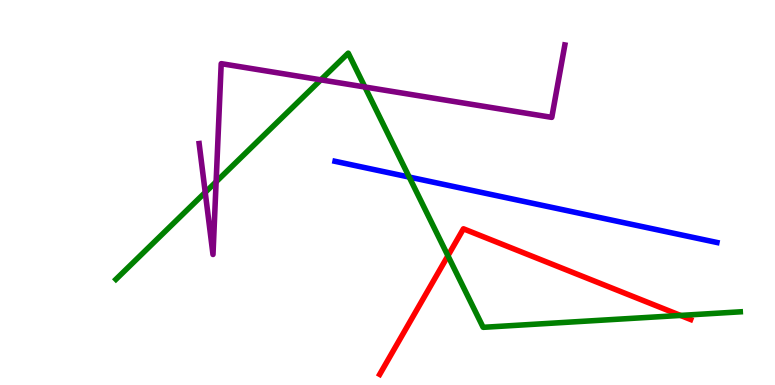[{'lines': ['blue', 'red'], 'intersections': []}, {'lines': ['green', 'red'], 'intersections': [{'x': 5.78, 'y': 3.36}, {'x': 8.78, 'y': 1.81}]}, {'lines': ['purple', 'red'], 'intersections': []}, {'lines': ['blue', 'green'], 'intersections': [{'x': 5.28, 'y': 5.4}]}, {'lines': ['blue', 'purple'], 'intersections': []}, {'lines': ['green', 'purple'], 'intersections': [{'x': 2.65, 'y': 5.0}, {'x': 2.79, 'y': 5.28}, {'x': 4.14, 'y': 7.93}, {'x': 4.71, 'y': 7.74}]}]